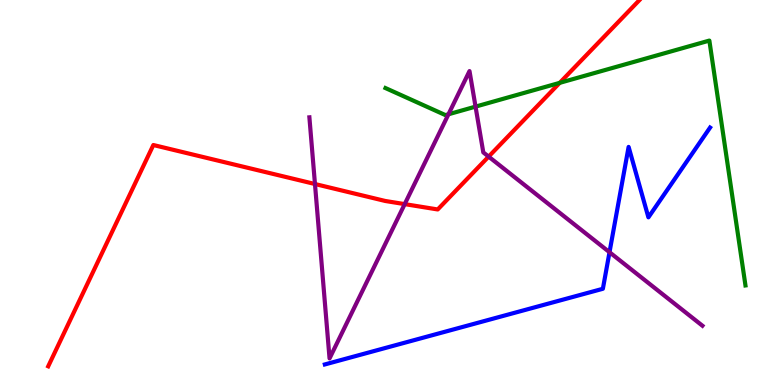[{'lines': ['blue', 'red'], 'intersections': []}, {'lines': ['green', 'red'], 'intersections': [{'x': 7.22, 'y': 7.85}]}, {'lines': ['purple', 'red'], 'intersections': [{'x': 4.06, 'y': 5.22}, {'x': 5.22, 'y': 4.7}, {'x': 6.3, 'y': 5.93}]}, {'lines': ['blue', 'green'], 'intersections': []}, {'lines': ['blue', 'purple'], 'intersections': [{'x': 7.86, 'y': 3.45}]}, {'lines': ['green', 'purple'], 'intersections': [{'x': 5.79, 'y': 7.03}, {'x': 6.14, 'y': 7.23}]}]